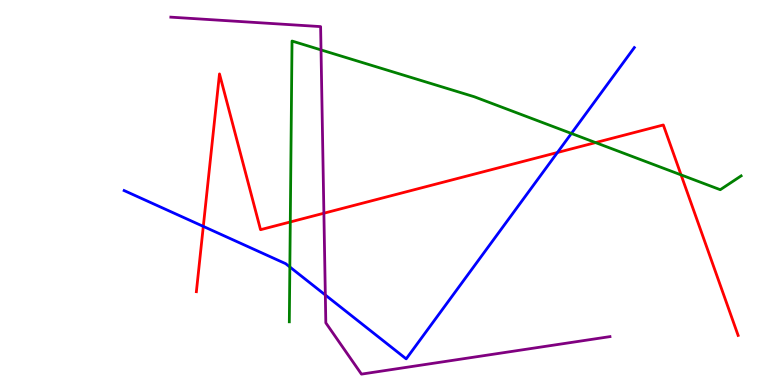[{'lines': ['blue', 'red'], 'intersections': [{'x': 2.62, 'y': 4.12}, {'x': 7.19, 'y': 6.04}]}, {'lines': ['green', 'red'], 'intersections': [{'x': 3.75, 'y': 4.23}, {'x': 7.68, 'y': 6.3}, {'x': 8.79, 'y': 5.46}]}, {'lines': ['purple', 'red'], 'intersections': [{'x': 4.18, 'y': 4.46}]}, {'lines': ['blue', 'green'], 'intersections': [{'x': 3.74, 'y': 3.07}, {'x': 7.37, 'y': 6.53}]}, {'lines': ['blue', 'purple'], 'intersections': [{'x': 4.2, 'y': 2.34}]}, {'lines': ['green', 'purple'], 'intersections': [{'x': 4.14, 'y': 8.7}]}]